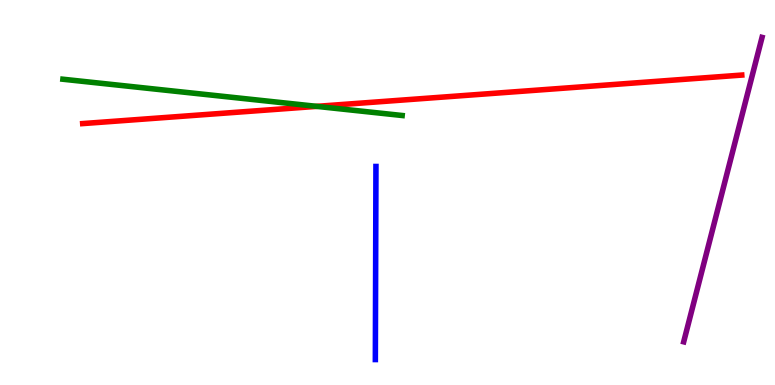[{'lines': ['blue', 'red'], 'intersections': []}, {'lines': ['green', 'red'], 'intersections': [{'x': 4.09, 'y': 7.24}]}, {'lines': ['purple', 'red'], 'intersections': []}, {'lines': ['blue', 'green'], 'intersections': []}, {'lines': ['blue', 'purple'], 'intersections': []}, {'lines': ['green', 'purple'], 'intersections': []}]